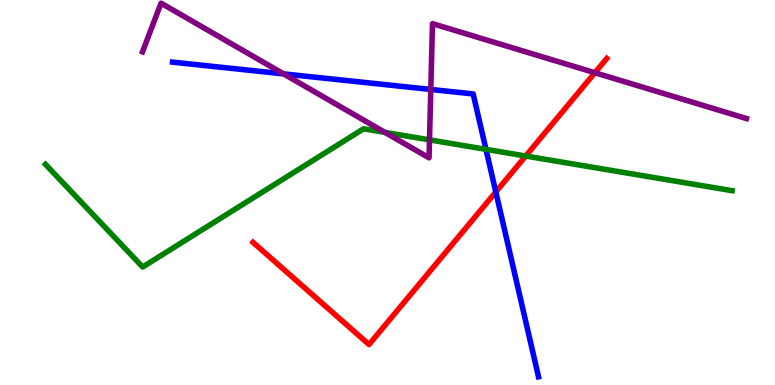[{'lines': ['blue', 'red'], 'intersections': [{'x': 6.4, 'y': 5.01}]}, {'lines': ['green', 'red'], 'intersections': [{'x': 6.78, 'y': 5.95}]}, {'lines': ['purple', 'red'], 'intersections': [{'x': 7.68, 'y': 8.11}]}, {'lines': ['blue', 'green'], 'intersections': [{'x': 6.27, 'y': 6.12}]}, {'lines': ['blue', 'purple'], 'intersections': [{'x': 3.66, 'y': 8.08}, {'x': 5.56, 'y': 7.68}]}, {'lines': ['green', 'purple'], 'intersections': [{'x': 4.97, 'y': 6.56}, {'x': 5.54, 'y': 6.37}]}]